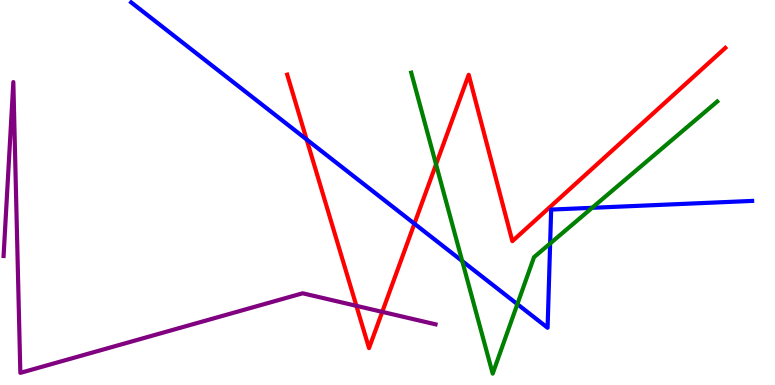[{'lines': ['blue', 'red'], 'intersections': [{'x': 3.96, 'y': 6.38}, {'x': 5.35, 'y': 4.19}]}, {'lines': ['green', 'red'], 'intersections': [{'x': 5.63, 'y': 5.73}]}, {'lines': ['purple', 'red'], 'intersections': [{'x': 4.6, 'y': 2.06}, {'x': 4.93, 'y': 1.9}]}, {'lines': ['blue', 'green'], 'intersections': [{'x': 5.96, 'y': 3.22}, {'x': 6.68, 'y': 2.1}, {'x': 7.1, 'y': 3.68}, {'x': 7.64, 'y': 4.6}]}, {'lines': ['blue', 'purple'], 'intersections': []}, {'lines': ['green', 'purple'], 'intersections': []}]